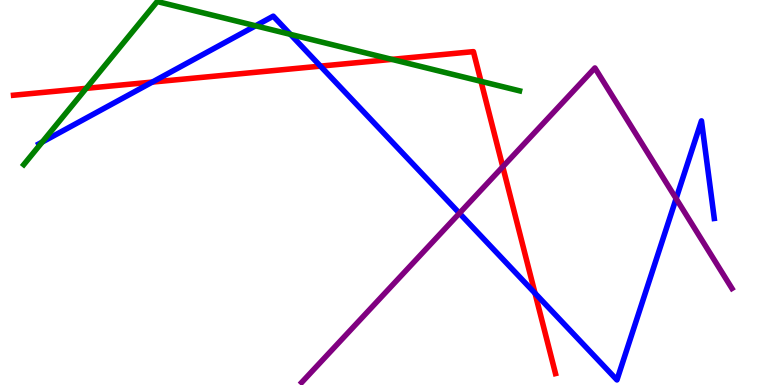[{'lines': ['blue', 'red'], 'intersections': [{'x': 1.97, 'y': 7.87}, {'x': 4.13, 'y': 8.28}, {'x': 6.9, 'y': 2.38}]}, {'lines': ['green', 'red'], 'intersections': [{'x': 1.11, 'y': 7.71}, {'x': 5.06, 'y': 8.46}, {'x': 6.21, 'y': 7.89}]}, {'lines': ['purple', 'red'], 'intersections': [{'x': 6.49, 'y': 5.67}]}, {'lines': ['blue', 'green'], 'intersections': [{'x': 0.545, 'y': 6.31}, {'x': 3.3, 'y': 9.33}, {'x': 3.75, 'y': 9.11}]}, {'lines': ['blue', 'purple'], 'intersections': [{'x': 5.93, 'y': 4.46}, {'x': 8.72, 'y': 4.84}]}, {'lines': ['green', 'purple'], 'intersections': []}]